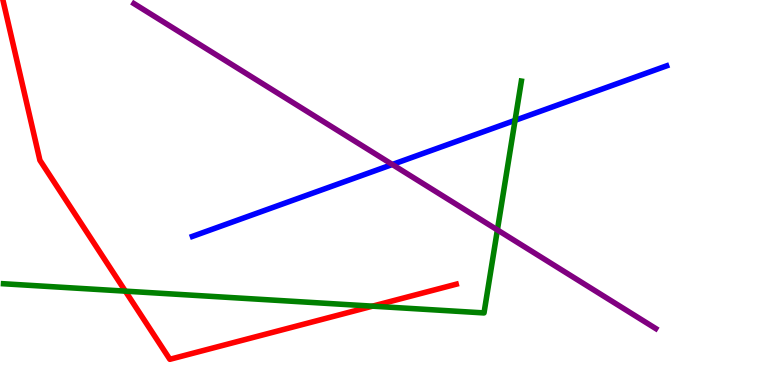[{'lines': ['blue', 'red'], 'intersections': []}, {'lines': ['green', 'red'], 'intersections': [{'x': 1.62, 'y': 2.44}, {'x': 4.81, 'y': 2.05}]}, {'lines': ['purple', 'red'], 'intersections': []}, {'lines': ['blue', 'green'], 'intersections': [{'x': 6.65, 'y': 6.87}]}, {'lines': ['blue', 'purple'], 'intersections': [{'x': 5.06, 'y': 5.73}]}, {'lines': ['green', 'purple'], 'intersections': [{'x': 6.42, 'y': 4.03}]}]